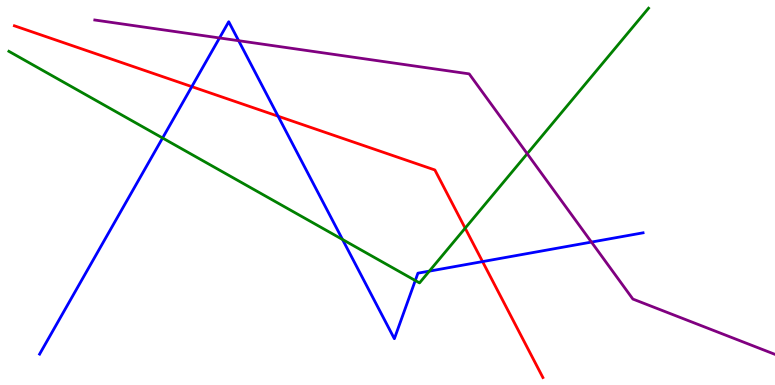[{'lines': ['blue', 'red'], 'intersections': [{'x': 2.47, 'y': 7.75}, {'x': 3.59, 'y': 6.98}, {'x': 6.23, 'y': 3.21}]}, {'lines': ['green', 'red'], 'intersections': [{'x': 6.0, 'y': 4.07}]}, {'lines': ['purple', 'red'], 'intersections': []}, {'lines': ['blue', 'green'], 'intersections': [{'x': 2.1, 'y': 6.42}, {'x': 4.42, 'y': 3.78}, {'x': 5.36, 'y': 2.71}, {'x': 5.54, 'y': 2.96}]}, {'lines': ['blue', 'purple'], 'intersections': [{'x': 2.83, 'y': 9.01}, {'x': 3.08, 'y': 8.94}, {'x': 7.63, 'y': 3.71}]}, {'lines': ['green', 'purple'], 'intersections': [{'x': 6.8, 'y': 6.01}]}]